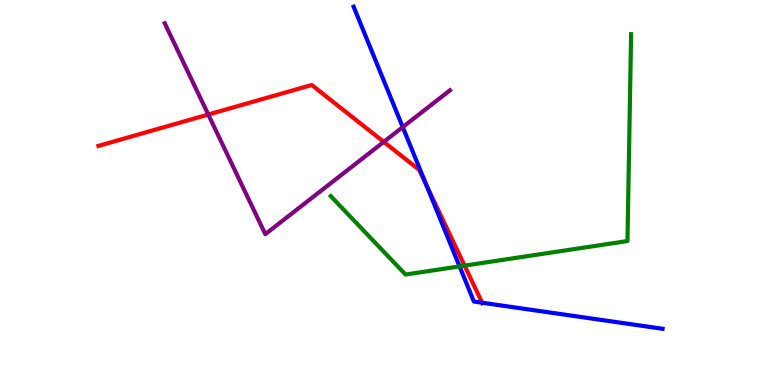[{'lines': ['blue', 'red'], 'intersections': [{'x': 5.5, 'y': 5.19}, {'x': 6.22, 'y': 2.14}]}, {'lines': ['green', 'red'], 'intersections': [{'x': 5.99, 'y': 3.1}]}, {'lines': ['purple', 'red'], 'intersections': [{'x': 2.69, 'y': 7.02}, {'x': 4.95, 'y': 6.31}]}, {'lines': ['blue', 'green'], 'intersections': [{'x': 5.93, 'y': 3.08}]}, {'lines': ['blue', 'purple'], 'intersections': [{'x': 5.2, 'y': 6.7}]}, {'lines': ['green', 'purple'], 'intersections': []}]